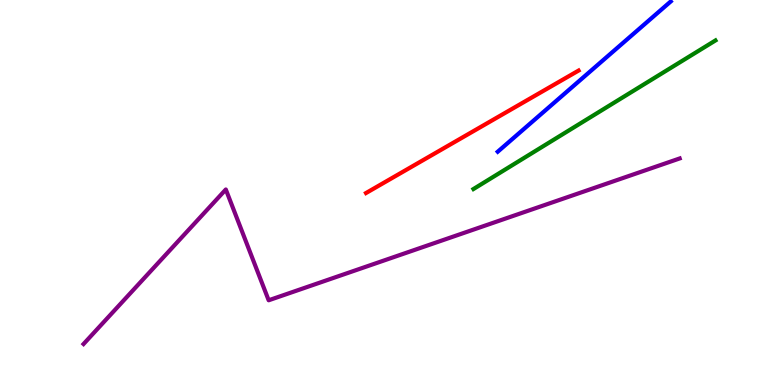[{'lines': ['blue', 'red'], 'intersections': []}, {'lines': ['green', 'red'], 'intersections': []}, {'lines': ['purple', 'red'], 'intersections': []}, {'lines': ['blue', 'green'], 'intersections': []}, {'lines': ['blue', 'purple'], 'intersections': []}, {'lines': ['green', 'purple'], 'intersections': []}]